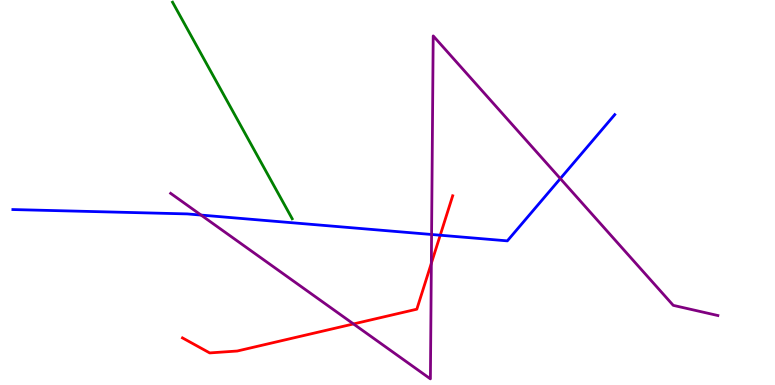[{'lines': ['blue', 'red'], 'intersections': [{'x': 5.68, 'y': 3.89}]}, {'lines': ['green', 'red'], 'intersections': []}, {'lines': ['purple', 'red'], 'intersections': [{'x': 4.56, 'y': 1.59}, {'x': 5.57, 'y': 3.16}]}, {'lines': ['blue', 'green'], 'intersections': []}, {'lines': ['blue', 'purple'], 'intersections': [{'x': 2.59, 'y': 4.41}, {'x': 5.57, 'y': 3.91}, {'x': 7.23, 'y': 5.36}]}, {'lines': ['green', 'purple'], 'intersections': []}]